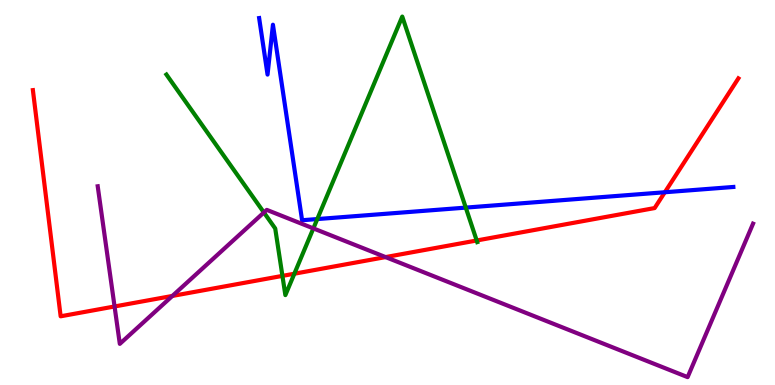[{'lines': ['blue', 'red'], 'intersections': [{'x': 8.58, 'y': 5.01}]}, {'lines': ['green', 'red'], 'intersections': [{'x': 3.64, 'y': 2.83}, {'x': 3.8, 'y': 2.89}, {'x': 6.15, 'y': 3.75}]}, {'lines': ['purple', 'red'], 'intersections': [{'x': 1.48, 'y': 2.04}, {'x': 2.22, 'y': 2.31}, {'x': 4.98, 'y': 3.32}]}, {'lines': ['blue', 'green'], 'intersections': [{'x': 4.09, 'y': 4.31}, {'x': 6.01, 'y': 4.61}]}, {'lines': ['blue', 'purple'], 'intersections': []}, {'lines': ['green', 'purple'], 'intersections': [{'x': 3.41, 'y': 4.48}, {'x': 4.04, 'y': 4.07}]}]